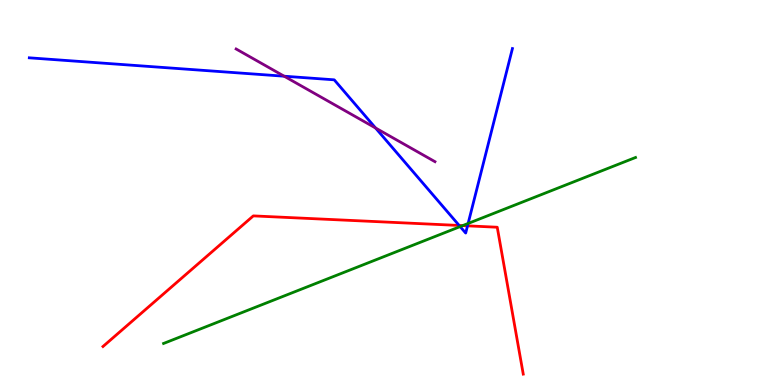[{'lines': ['blue', 'red'], 'intersections': [{'x': 5.92, 'y': 4.14}, {'x': 6.03, 'y': 4.13}]}, {'lines': ['green', 'red'], 'intersections': [{'x': 5.97, 'y': 4.14}]}, {'lines': ['purple', 'red'], 'intersections': []}, {'lines': ['blue', 'green'], 'intersections': [{'x': 5.94, 'y': 4.11}, {'x': 6.04, 'y': 4.2}]}, {'lines': ['blue', 'purple'], 'intersections': [{'x': 3.67, 'y': 8.02}, {'x': 4.85, 'y': 6.68}]}, {'lines': ['green', 'purple'], 'intersections': []}]